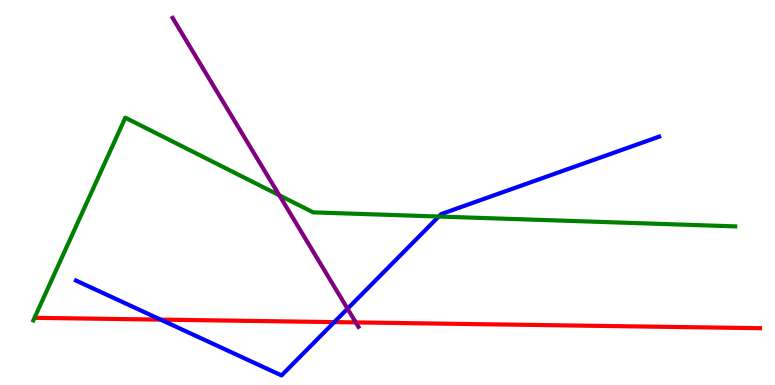[{'lines': ['blue', 'red'], 'intersections': [{'x': 2.07, 'y': 1.7}, {'x': 4.31, 'y': 1.63}]}, {'lines': ['green', 'red'], 'intersections': []}, {'lines': ['purple', 'red'], 'intersections': [{'x': 4.59, 'y': 1.63}]}, {'lines': ['blue', 'green'], 'intersections': [{'x': 5.66, 'y': 4.38}]}, {'lines': ['blue', 'purple'], 'intersections': [{'x': 4.48, 'y': 1.98}]}, {'lines': ['green', 'purple'], 'intersections': [{'x': 3.6, 'y': 4.93}]}]